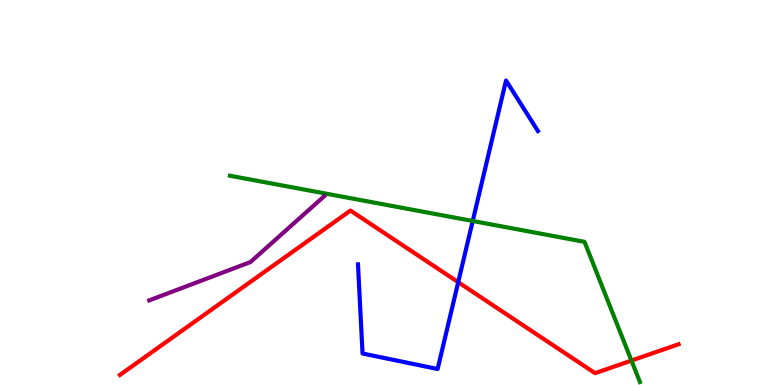[{'lines': ['blue', 'red'], 'intersections': [{'x': 5.91, 'y': 2.67}]}, {'lines': ['green', 'red'], 'intersections': [{'x': 8.15, 'y': 0.635}]}, {'lines': ['purple', 'red'], 'intersections': []}, {'lines': ['blue', 'green'], 'intersections': [{'x': 6.1, 'y': 4.26}]}, {'lines': ['blue', 'purple'], 'intersections': []}, {'lines': ['green', 'purple'], 'intersections': []}]